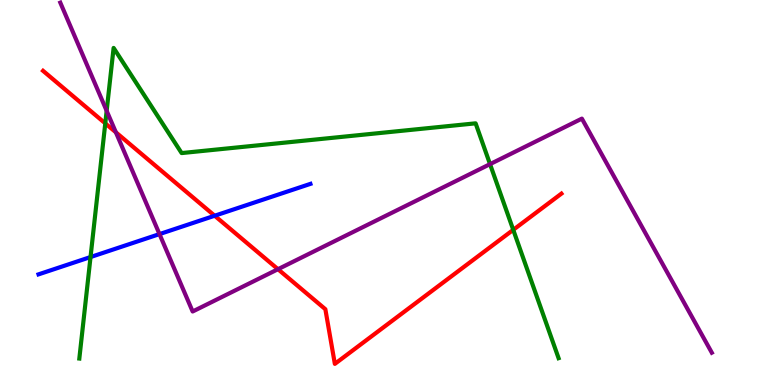[{'lines': ['blue', 'red'], 'intersections': [{'x': 2.77, 'y': 4.4}]}, {'lines': ['green', 'red'], 'intersections': [{'x': 1.36, 'y': 6.8}, {'x': 6.62, 'y': 4.03}]}, {'lines': ['purple', 'red'], 'intersections': [{'x': 1.5, 'y': 6.56}, {'x': 3.59, 'y': 3.01}]}, {'lines': ['blue', 'green'], 'intersections': [{'x': 1.17, 'y': 3.32}]}, {'lines': ['blue', 'purple'], 'intersections': [{'x': 2.06, 'y': 3.92}]}, {'lines': ['green', 'purple'], 'intersections': [{'x': 1.38, 'y': 7.12}, {'x': 6.32, 'y': 5.74}]}]